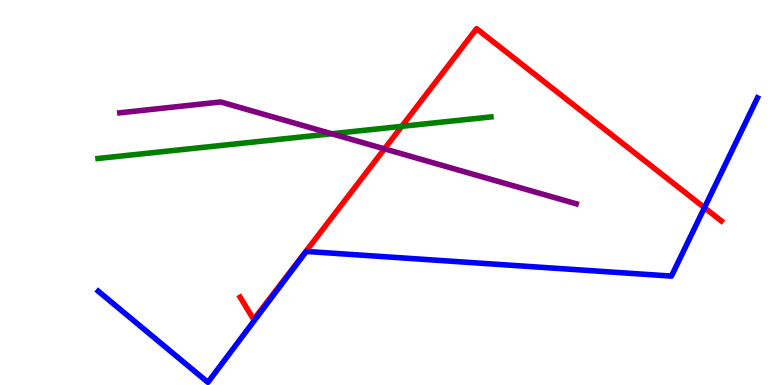[{'lines': ['blue', 'red'], 'intersections': [{'x': 9.09, 'y': 4.61}]}, {'lines': ['green', 'red'], 'intersections': [{'x': 5.18, 'y': 6.72}]}, {'lines': ['purple', 'red'], 'intersections': [{'x': 4.96, 'y': 6.13}]}, {'lines': ['blue', 'green'], 'intersections': []}, {'lines': ['blue', 'purple'], 'intersections': []}, {'lines': ['green', 'purple'], 'intersections': [{'x': 4.28, 'y': 6.53}]}]